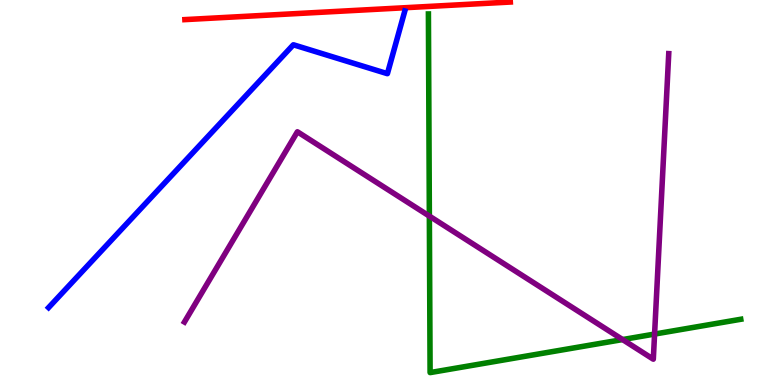[{'lines': ['blue', 'red'], 'intersections': []}, {'lines': ['green', 'red'], 'intersections': []}, {'lines': ['purple', 'red'], 'intersections': []}, {'lines': ['blue', 'green'], 'intersections': []}, {'lines': ['blue', 'purple'], 'intersections': []}, {'lines': ['green', 'purple'], 'intersections': [{'x': 5.54, 'y': 4.39}, {'x': 8.03, 'y': 1.18}, {'x': 8.45, 'y': 1.32}]}]